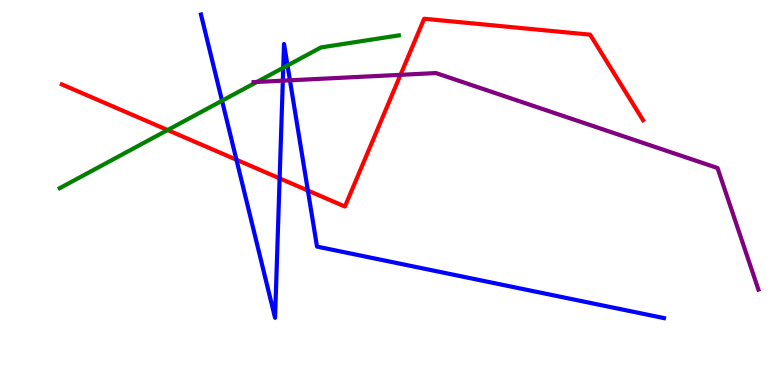[{'lines': ['blue', 'red'], 'intersections': [{'x': 3.05, 'y': 5.85}, {'x': 3.61, 'y': 5.37}, {'x': 3.97, 'y': 5.05}]}, {'lines': ['green', 'red'], 'intersections': [{'x': 2.16, 'y': 6.62}]}, {'lines': ['purple', 'red'], 'intersections': [{'x': 5.17, 'y': 8.06}]}, {'lines': ['blue', 'green'], 'intersections': [{'x': 2.86, 'y': 7.38}, {'x': 3.65, 'y': 8.24}, {'x': 3.71, 'y': 8.3}]}, {'lines': ['blue', 'purple'], 'intersections': [{'x': 3.65, 'y': 7.9}, {'x': 3.74, 'y': 7.91}]}, {'lines': ['green', 'purple'], 'intersections': [{'x': 3.31, 'y': 7.87}]}]